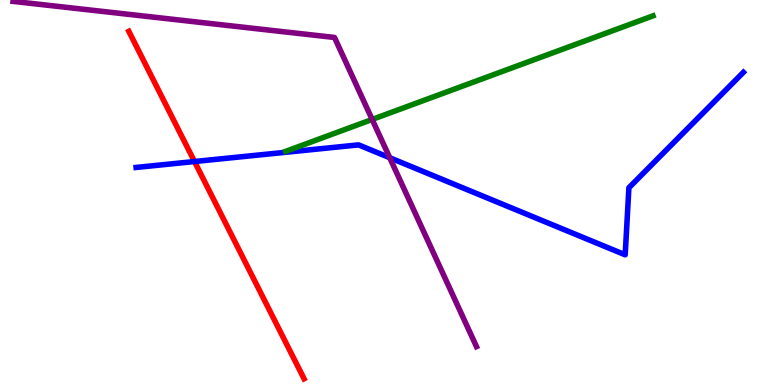[{'lines': ['blue', 'red'], 'intersections': [{'x': 2.51, 'y': 5.8}]}, {'lines': ['green', 'red'], 'intersections': []}, {'lines': ['purple', 'red'], 'intersections': []}, {'lines': ['blue', 'green'], 'intersections': []}, {'lines': ['blue', 'purple'], 'intersections': [{'x': 5.03, 'y': 5.9}]}, {'lines': ['green', 'purple'], 'intersections': [{'x': 4.8, 'y': 6.9}]}]